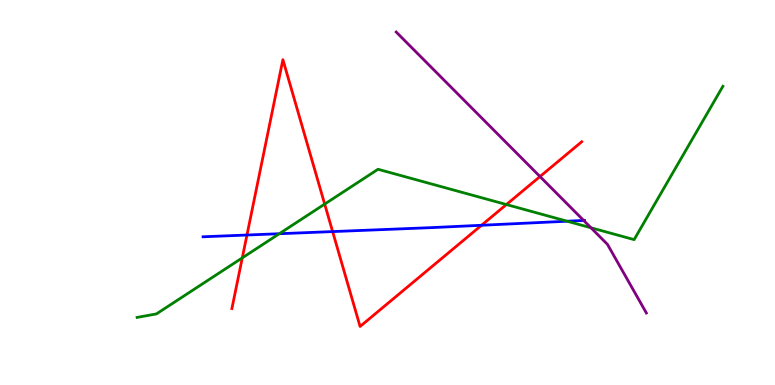[{'lines': ['blue', 'red'], 'intersections': [{'x': 3.19, 'y': 3.9}, {'x': 4.29, 'y': 3.98}, {'x': 6.21, 'y': 4.15}]}, {'lines': ['green', 'red'], 'intersections': [{'x': 3.13, 'y': 3.3}, {'x': 4.19, 'y': 4.7}, {'x': 6.53, 'y': 4.69}]}, {'lines': ['purple', 'red'], 'intersections': [{'x': 6.97, 'y': 5.41}]}, {'lines': ['blue', 'green'], 'intersections': [{'x': 3.6, 'y': 3.93}, {'x': 7.32, 'y': 4.25}]}, {'lines': ['blue', 'purple'], 'intersections': [{'x': 7.53, 'y': 4.27}]}, {'lines': ['green', 'purple'], 'intersections': [{'x': 7.62, 'y': 4.08}]}]